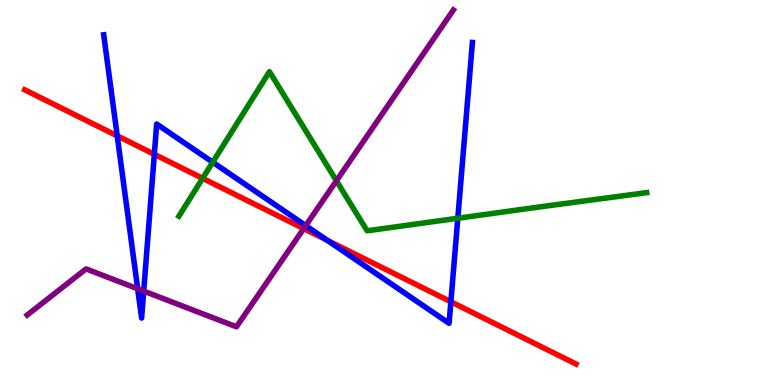[{'lines': ['blue', 'red'], 'intersections': [{'x': 1.51, 'y': 6.47}, {'x': 1.99, 'y': 5.99}, {'x': 4.22, 'y': 3.76}, {'x': 5.82, 'y': 2.16}]}, {'lines': ['green', 'red'], 'intersections': [{'x': 2.61, 'y': 5.37}]}, {'lines': ['purple', 'red'], 'intersections': [{'x': 3.92, 'y': 4.06}]}, {'lines': ['blue', 'green'], 'intersections': [{'x': 2.74, 'y': 5.79}, {'x': 5.91, 'y': 4.33}]}, {'lines': ['blue', 'purple'], 'intersections': [{'x': 1.78, 'y': 2.5}, {'x': 1.85, 'y': 2.44}, {'x': 3.95, 'y': 4.14}]}, {'lines': ['green', 'purple'], 'intersections': [{'x': 4.34, 'y': 5.3}]}]